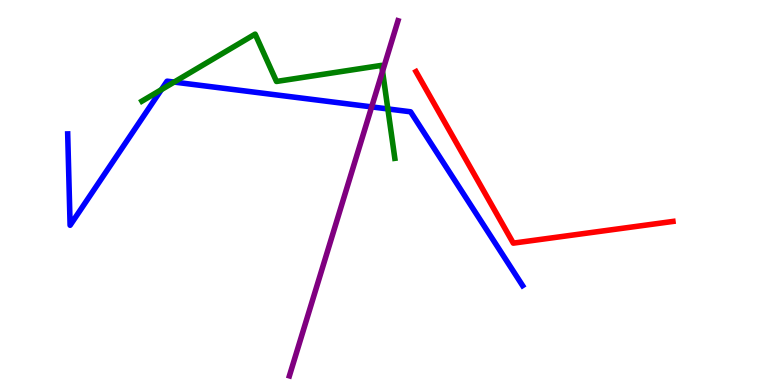[{'lines': ['blue', 'red'], 'intersections': []}, {'lines': ['green', 'red'], 'intersections': []}, {'lines': ['purple', 'red'], 'intersections': []}, {'lines': ['blue', 'green'], 'intersections': [{'x': 2.08, 'y': 7.67}, {'x': 2.25, 'y': 7.87}, {'x': 5.0, 'y': 7.17}]}, {'lines': ['blue', 'purple'], 'intersections': [{'x': 4.8, 'y': 7.22}]}, {'lines': ['green', 'purple'], 'intersections': [{'x': 4.94, 'y': 8.15}]}]